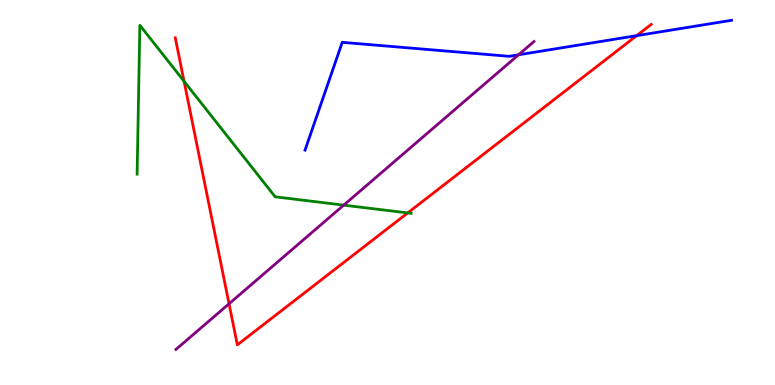[{'lines': ['blue', 'red'], 'intersections': [{'x': 8.21, 'y': 9.07}]}, {'lines': ['green', 'red'], 'intersections': [{'x': 2.38, 'y': 7.89}, {'x': 5.26, 'y': 4.47}]}, {'lines': ['purple', 'red'], 'intersections': [{'x': 2.96, 'y': 2.11}]}, {'lines': ['blue', 'green'], 'intersections': []}, {'lines': ['blue', 'purple'], 'intersections': [{'x': 6.69, 'y': 8.58}]}, {'lines': ['green', 'purple'], 'intersections': [{'x': 4.44, 'y': 4.67}]}]